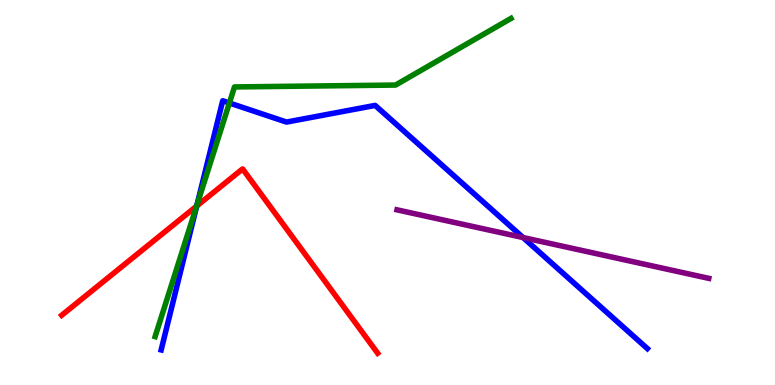[{'lines': ['blue', 'red'], 'intersections': [{'x': 2.54, 'y': 4.65}]}, {'lines': ['green', 'red'], 'intersections': [{'x': 2.54, 'y': 4.65}]}, {'lines': ['purple', 'red'], 'intersections': []}, {'lines': ['blue', 'green'], 'intersections': [{'x': 2.54, 'y': 4.68}, {'x': 2.96, 'y': 7.32}]}, {'lines': ['blue', 'purple'], 'intersections': [{'x': 6.75, 'y': 3.83}]}, {'lines': ['green', 'purple'], 'intersections': []}]